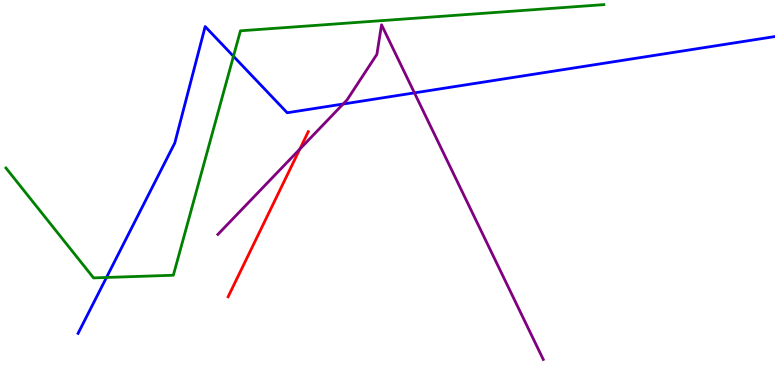[{'lines': ['blue', 'red'], 'intersections': []}, {'lines': ['green', 'red'], 'intersections': []}, {'lines': ['purple', 'red'], 'intersections': [{'x': 3.87, 'y': 6.13}]}, {'lines': ['blue', 'green'], 'intersections': [{'x': 1.37, 'y': 2.79}, {'x': 3.01, 'y': 8.54}]}, {'lines': ['blue', 'purple'], 'intersections': [{'x': 4.43, 'y': 7.3}, {'x': 5.35, 'y': 7.59}]}, {'lines': ['green', 'purple'], 'intersections': []}]